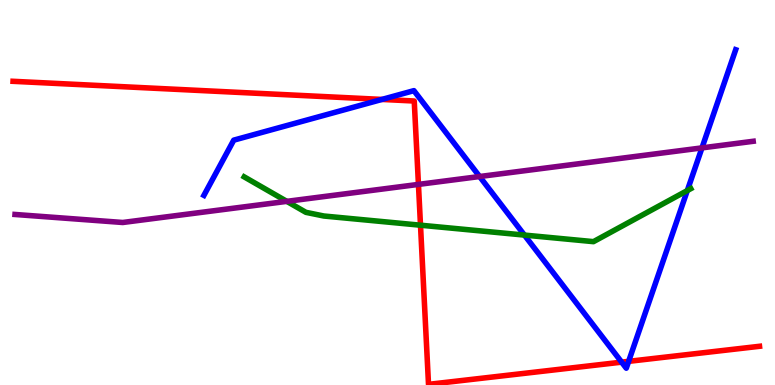[{'lines': ['blue', 'red'], 'intersections': [{'x': 4.93, 'y': 7.42}, {'x': 8.02, 'y': 0.593}, {'x': 8.11, 'y': 0.614}]}, {'lines': ['green', 'red'], 'intersections': [{'x': 5.43, 'y': 4.15}]}, {'lines': ['purple', 'red'], 'intersections': [{'x': 5.4, 'y': 5.21}]}, {'lines': ['blue', 'green'], 'intersections': [{'x': 6.77, 'y': 3.89}, {'x': 8.87, 'y': 5.05}]}, {'lines': ['blue', 'purple'], 'intersections': [{'x': 6.19, 'y': 5.41}, {'x': 9.06, 'y': 6.16}]}, {'lines': ['green', 'purple'], 'intersections': [{'x': 3.7, 'y': 4.77}]}]